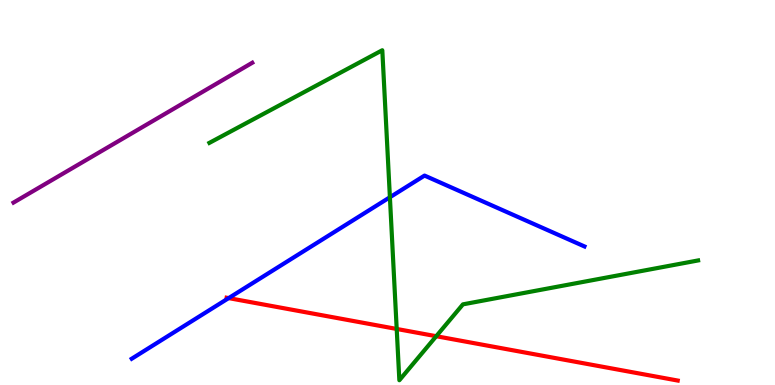[{'lines': ['blue', 'red'], 'intersections': [{'x': 2.95, 'y': 2.26}]}, {'lines': ['green', 'red'], 'intersections': [{'x': 5.12, 'y': 1.46}, {'x': 5.63, 'y': 1.27}]}, {'lines': ['purple', 'red'], 'intersections': []}, {'lines': ['blue', 'green'], 'intersections': [{'x': 5.03, 'y': 4.88}]}, {'lines': ['blue', 'purple'], 'intersections': []}, {'lines': ['green', 'purple'], 'intersections': []}]